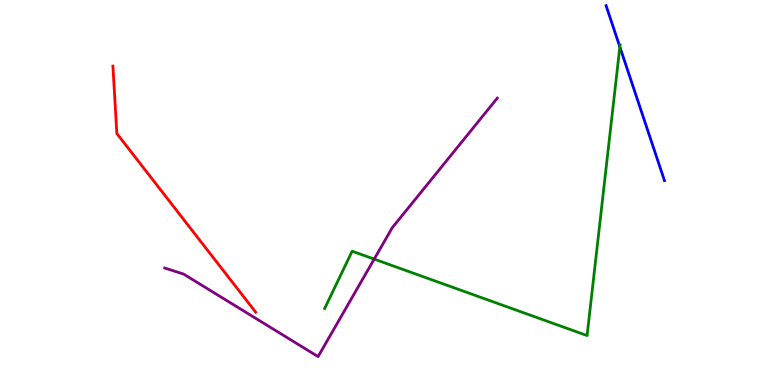[{'lines': ['blue', 'red'], 'intersections': []}, {'lines': ['green', 'red'], 'intersections': []}, {'lines': ['purple', 'red'], 'intersections': []}, {'lines': ['blue', 'green'], 'intersections': [{'x': 8.0, 'y': 8.78}]}, {'lines': ['blue', 'purple'], 'intersections': []}, {'lines': ['green', 'purple'], 'intersections': [{'x': 4.83, 'y': 3.27}]}]